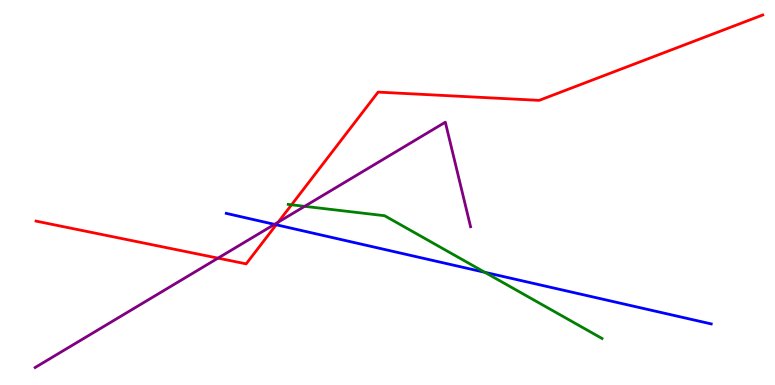[{'lines': ['blue', 'red'], 'intersections': [{'x': 3.56, 'y': 4.16}]}, {'lines': ['green', 'red'], 'intersections': [{'x': 3.76, 'y': 4.68}]}, {'lines': ['purple', 'red'], 'intersections': [{'x': 2.81, 'y': 3.3}, {'x': 3.59, 'y': 4.23}]}, {'lines': ['blue', 'green'], 'intersections': [{'x': 6.26, 'y': 2.93}]}, {'lines': ['blue', 'purple'], 'intersections': [{'x': 3.54, 'y': 4.17}]}, {'lines': ['green', 'purple'], 'intersections': [{'x': 3.93, 'y': 4.64}]}]